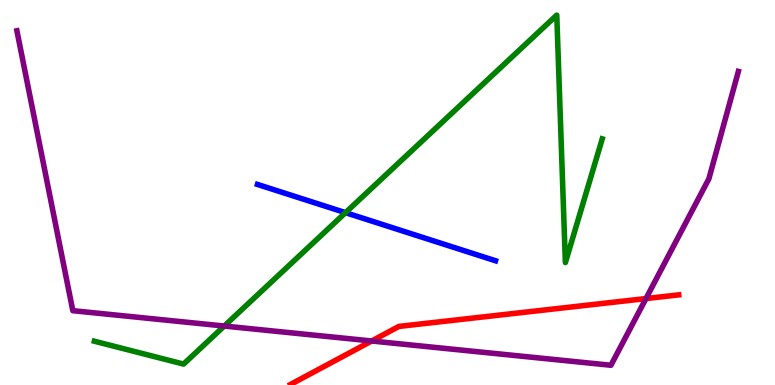[{'lines': ['blue', 'red'], 'intersections': []}, {'lines': ['green', 'red'], 'intersections': []}, {'lines': ['purple', 'red'], 'intersections': [{'x': 4.8, 'y': 1.14}, {'x': 8.33, 'y': 2.25}]}, {'lines': ['blue', 'green'], 'intersections': [{'x': 4.46, 'y': 4.48}]}, {'lines': ['blue', 'purple'], 'intersections': []}, {'lines': ['green', 'purple'], 'intersections': [{'x': 2.89, 'y': 1.53}]}]